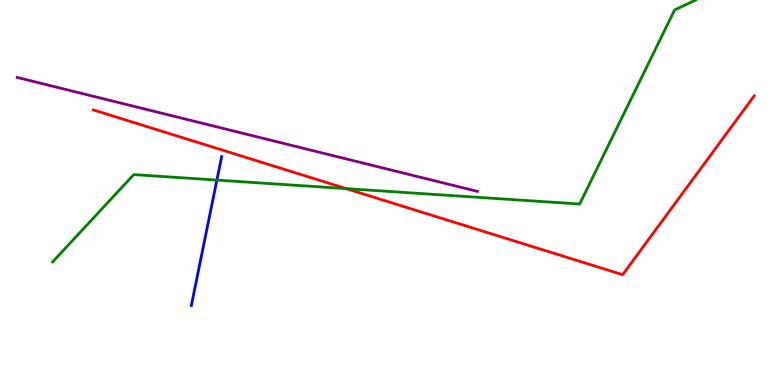[{'lines': ['blue', 'red'], 'intersections': []}, {'lines': ['green', 'red'], 'intersections': [{'x': 4.47, 'y': 5.1}]}, {'lines': ['purple', 'red'], 'intersections': []}, {'lines': ['blue', 'green'], 'intersections': [{'x': 2.8, 'y': 5.32}]}, {'lines': ['blue', 'purple'], 'intersections': []}, {'lines': ['green', 'purple'], 'intersections': []}]